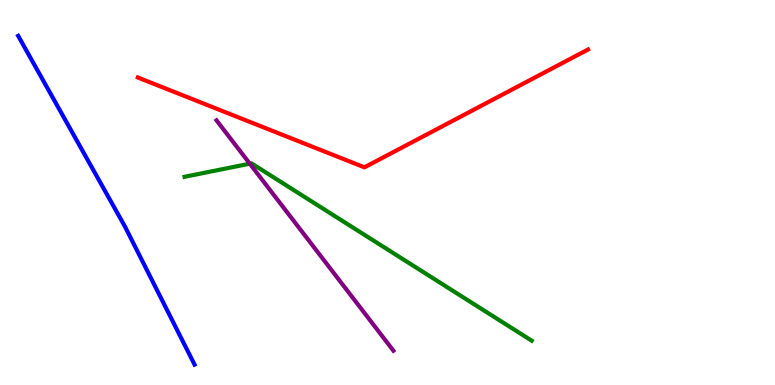[{'lines': ['blue', 'red'], 'intersections': []}, {'lines': ['green', 'red'], 'intersections': []}, {'lines': ['purple', 'red'], 'intersections': []}, {'lines': ['blue', 'green'], 'intersections': []}, {'lines': ['blue', 'purple'], 'intersections': []}, {'lines': ['green', 'purple'], 'intersections': [{'x': 3.22, 'y': 5.75}]}]